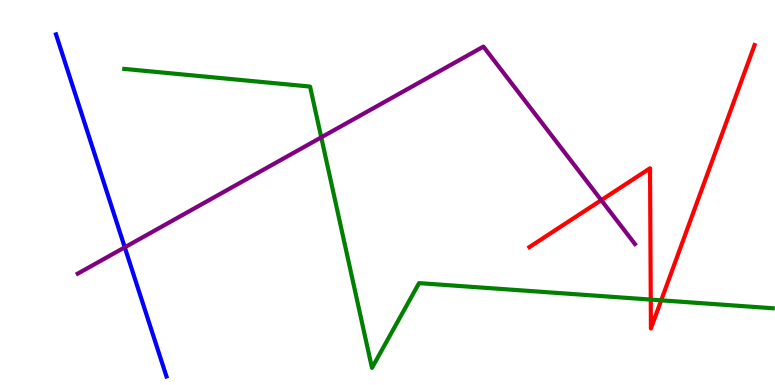[{'lines': ['blue', 'red'], 'intersections': []}, {'lines': ['green', 'red'], 'intersections': [{'x': 8.4, 'y': 2.22}, {'x': 8.53, 'y': 2.2}]}, {'lines': ['purple', 'red'], 'intersections': [{'x': 7.76, 'y': 4.8}]}, {'lines': ['blue', 'green'], 'intersections': []}, {'lines': ['blue', 'purple'], 'intersections': [{'x': 1.61, 'y': 3.58}]}, {'lines': ['green', 'purple'], 'intersections': [{'x': 4.15, 'y': 6.43}]}]